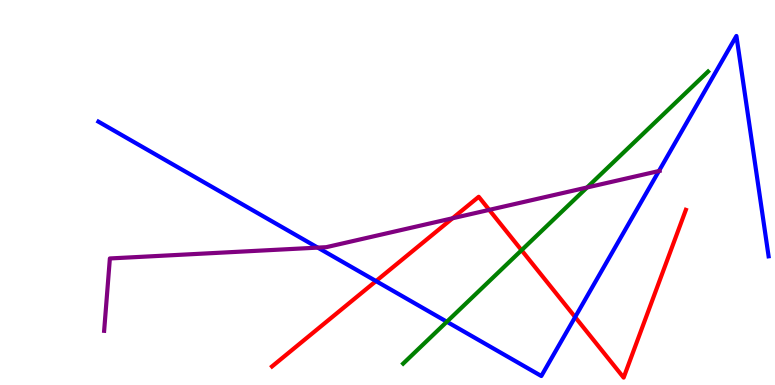[{'lines': ['blue', 'red'], 'intersections': [{'x': 4.85, 'y': 2.7}, {'x': 7.42, 'y': 1.76}]}, {'lines': ['green', 'red'], 'intersections': [{'x': 6.73, 'y': 3.5}]}, {'lines': ['purple', 'red'], 'intersections': [{'x': 5.84, 'y': 4.33}, {'x': 6.31, 'y': 4.55}]}, {'lines': ['blue', 'green'], 'intersections': [{'x': 5.77, 'y': 1.64}]}, {'lines': ['blue', 'purple'], 'intersections': [{'x': 4.1, 'y': 3.57}, {'x': 8.5, 'y': 5.56}]}, {'lines': ['green', 'purple'], 'intersections': [{'x': 7.57, 'y': 5.13}]}]